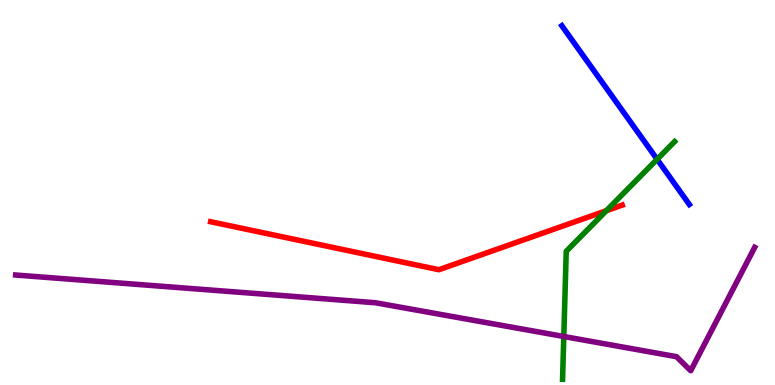[{'lines': ['blue', 'red'], 'intersections': []}, {'lines': ['green', 'red'], 'intersections': [{'x': 7.82, 'y': 4.53}]}, {'lines': ['purple', 'red'], 'intersections': []}, {'lines': ['blue', 'green'], 'intersections': [{'x': 8.48, 'y': 5.86}]}, {'lines': ['blue', 'purple'], 'intersections': []}, {'lines': ['green', 'purple'], 'intersections': [{'x': 7.27, 'y': 1.26}]}]